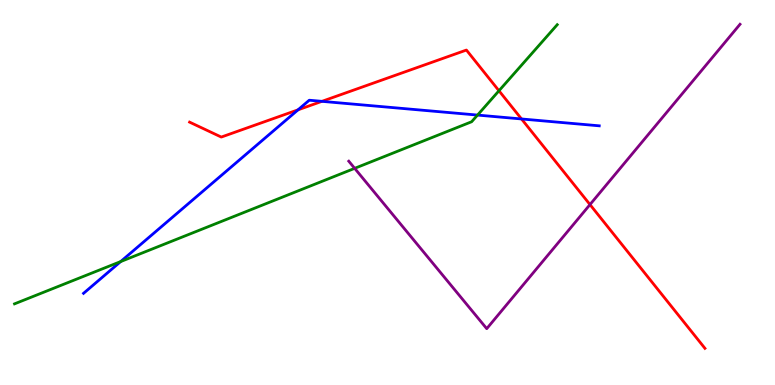[{'lines': ['blue', 'red'], 'intersections': [{'x': 3.85, 'y': 7.15}, {'x': 4.15, 'y': 7.37}, {'x': 6.73, 'y': 6.91}]}, {'lines': ['green', 'red'], 'intersections': [{'x': 6.44, 'y': 7.64}]}, {'lines': ['purple', 'red'], 'intersections': [{'x': 7.61, 'y': 4.69}]}, {'lines': ['blue', 'green'], 'intersections': [{'x': 1.56, 'y': 3.21}, {'x': 6.16, 'y': 7.01}]}, {'lines': ['blue', 'purple'], 'intersections': []}, {'lines': ['green', 'purple'], 'intersections': [{'x': 4.58, 'y': 5.63}]}]